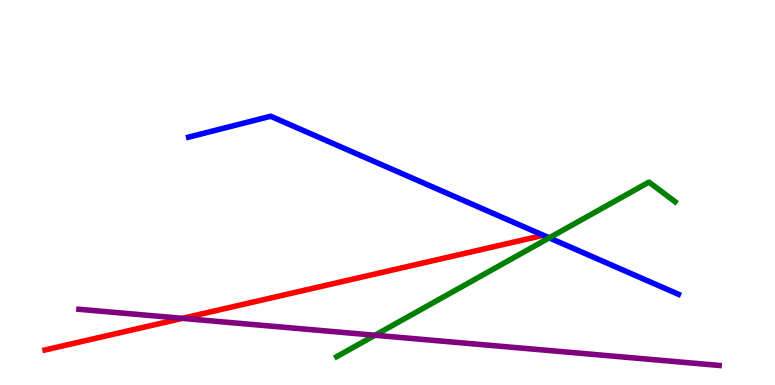[{'lines': ['blue', 'red'], 'intersections': []}, {'lines': ['green', 'red'], 'intersections': []}, {'lines': ['purple', 'red'], 'intersections': [{'x': 2.35, 'y': 1.73}]}, {'lines': ['blue', 'green'], 'intersections': [{'x': 7.09, 'y': 3.82}]}, {'lines': ['blue', 'purple'], 'intersections': []}, {'lines': ['green', 'purple'], 'intersections': [{'x': 4.84, 'y': 1.29}]}]